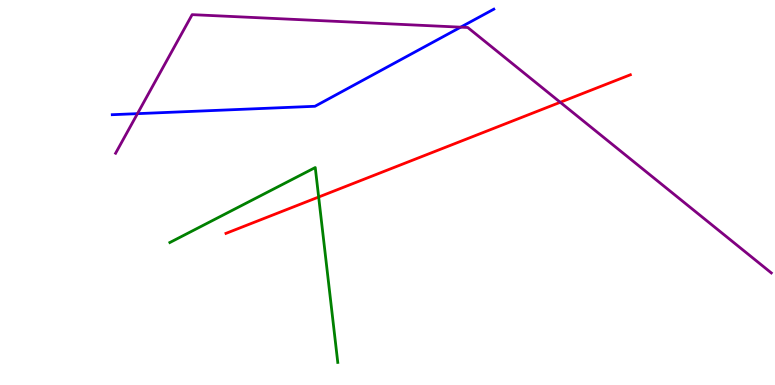[{'lines': ['blue', 'red'], 'intersections': []}, {'lines': ['green', 'red'], 'intersections': [{'x': 4.11, 'y': 4.88}]}, {'lines': ['purple', 'red'], 'intersections': [{'x': 7.23, 'y': 7.34}]}, {'lines': ['blue', 'green'], 'intersections': []}, {'lines': ['blue', 'purple'], 'intersections': [{'x': 1.77, 'y': 7.05}, {'x': 5.94, 'y': 9.29}]}, {'lines': ['green', 'purple'], 'intersections': []}]